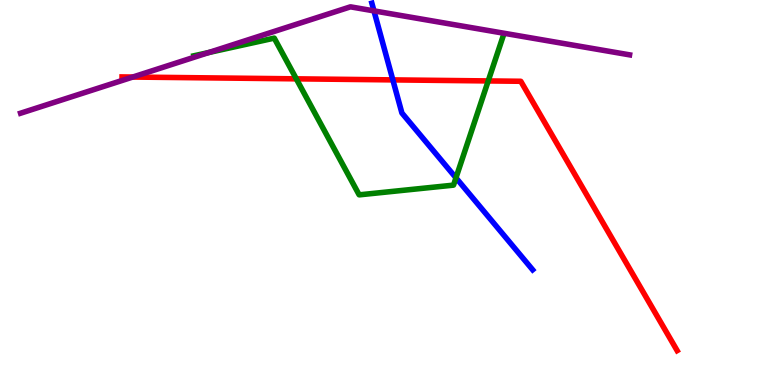[{'lines': ['blue', 'red'], 'intersections': [{'x': 5.07, 'y': 7.93}]}, {'lines': ['green', 'red'], 'intersections': [{'x': 3.82, 'y': 7.95}, {'x': 6.3, 'y': 7.9}]}, {'lines': ['purple', 'red'], 'intersections': [{'x': 1.71, 'y': 8.0}]}, {'lines': ['blue', 'green'], 'intersections': [{'x': 5.88, 'y': 5.38}]}, {'lines': ['blue', 'purple'], 'intersections': [{'x': 4.83, 'y': 9.72}]}, {'lines': ['green', 'purple'], 'intersections': [{'x': 2.7, 'y': 8.64}]}]